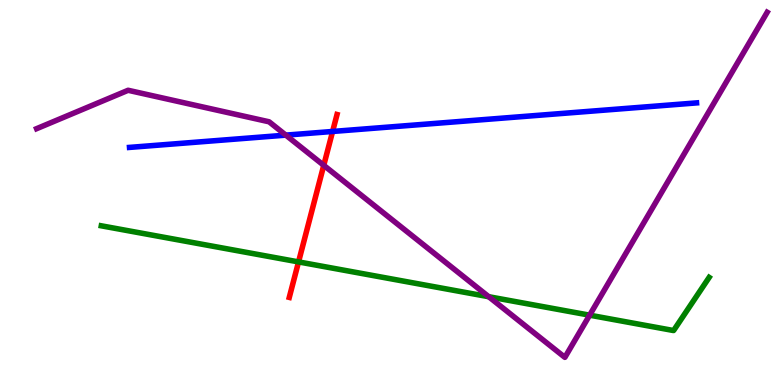[{'lines': ['blue', 'red'], 'intersections': [{'x': 4.29, 'y': 6.59}]}, {'lines': ['green', 'red'], 'intersections': [{'x': 3.85, 'y': 3.2}]}, {'lines': ['purple', 'red'], 'intersections': [{'x': 4.18, 'y': 5.71}]}, {'lines': ['blue', 'green'], 'intersections': []}, {'lines': ['blue', 'purple'], 'intersections': [{'x': 3.69, 'y': 6.49}]}, {'lines': ['green', 'purple'], 'intersections': [{'x': 6.31, 'y': 2.29}, {'x': 7.61, 'y': 1.81}]}]